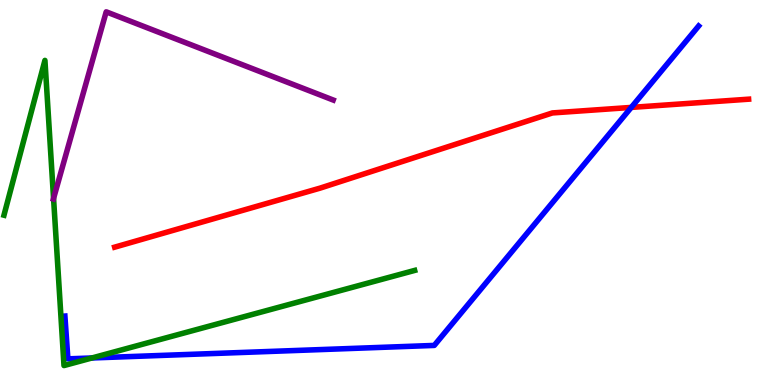[{'lines': ['blue', 'red'], 'intersections': [{'x': 8.15, 'y': 7.21}]}, {'lines': ['green', 'red'], 'intersections': []}, {'lines': ['purple', 'red'], 'intersections': []}, {'lines': ['blue', 'green'], 'intersections': [{'x': 1.19, 'y': 0.702}]}, {'lines': ['blue', 'purple'], 'intersections': []}, {'lines': ['green', 'purple'], 'intersections': [{'x': 0.691, 'y': 4.85}]}]